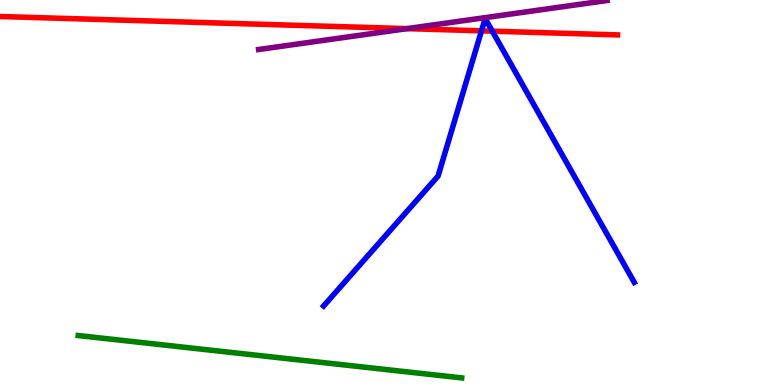[{'lines': ['blue', 'red'], 'intersections': [{'x': 6.21, 'y': 9.2}, {'x': 6.35, 'y': 9.19}]}, {'lines': ['green', 'red'], 'intersections': []}, {'lines': ['purple', 'red'], 'intersections': [{'x': 5.25, 'y': 9.26}]}, {'lines': ['blue', 'green'], 'intersections': []}, {'lines': ['blue', 'purple'], 'intersections': []}, {'lines': ['green', 'purple'], 'intersections': []}]